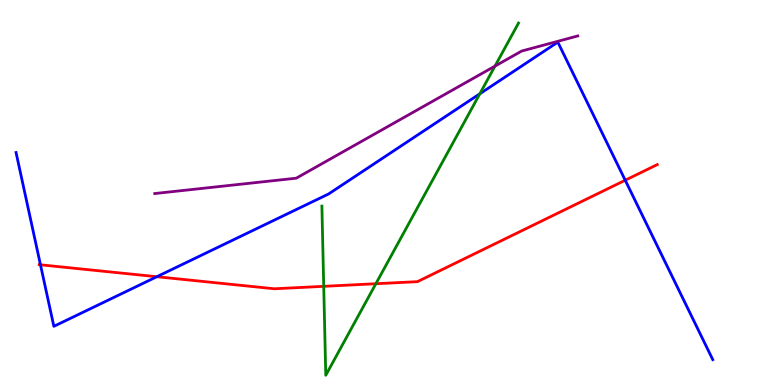[{'lines': ['blue', 'red'], 'intersections': [{'x': 0.522, 'y': 3.12}, {'x': 2.02, 'y': 2.81}, {'x': 8.07, 'y': 5.32}]}, {'lines': ['green', 'red'], 'intersections': [{'x': 4.18, 'y': 2.56}, {'x': 4.85, 'y': 2.63}]}, {'lines': ['purple', 'red'], 'intersections': []}, {'lines': ['blue', 'green'], 'intersections': [{'x': 6.19, 'y': 7.56}]}, {'lines': ['blue', 'purple'], 'intersections': []}, {'lines': ['green', 'purple'], 'intersections': [{'x': 6.39, 'y': 8.28}]}]